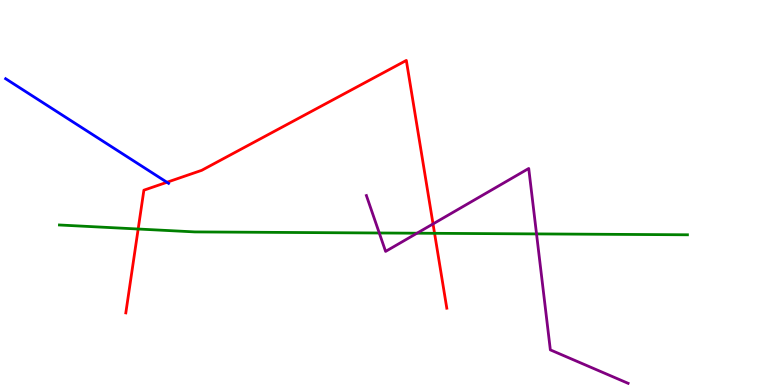[{'lines': ['blue', 'red'], 'intersections': [{'x': 2.15, 'y': 5.27}]}, {'lines': ['green', 'red'], 'intersections': [{'x': 1.78, 'y': 4.05}, {'x': 5.61, 'y': 3.94}]}, {'lines': ['purple', 'red'], 'intersections': [{'x': 5.59, 'y': 4.18}]}, {'lines': ['blue', 'green'], 'intersections': []}, {'lines': ['blue', 'purple'], 'intersections': []}, {'lines': ['green', 'purple'], 'intersections': [{'x': 4.89, 'y': 3.95}, {'x': 5.38, 'y': 3.94}, {'x': 6.92, 'y': 3.92}]}]